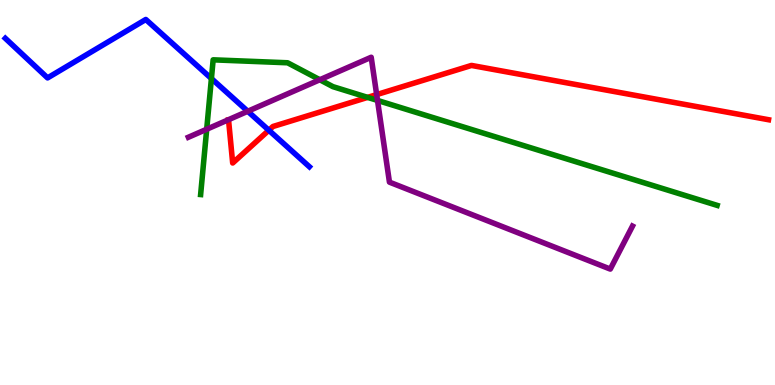[{'lines': ['blue', 'red'], 'intersections': [{'x': 3.47, 'y': 6.62}]}, {'lines': ['green', 'red'], 'intersections': [{'x': 4.74, 'y': 7.47}]}, {'lines': ['purple', 'red'], 'intersections': [{'x': 4.86, 'y': 7.54}]}, {'lines': ['blue', 'green'], 'intersections': [{'x': 2.73, 'y': 7.96}]}, {'lines': ['blue', 'purple'], 'intersections': [{'x': 3.2, 'y': 7.11}]}, {'lines': ['green', 'purple'], 'intersections': [{'x': 2.67, 'y': 6.64}, {'x': 4.13, 'y': 7.93}, {'x': 4.87, 'y': 7.39}]}]